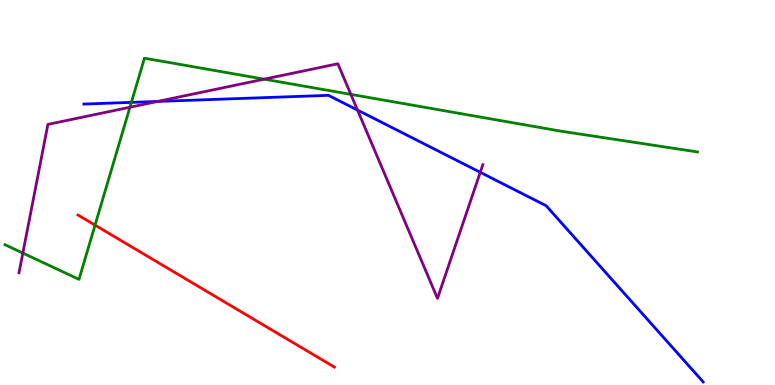[{'lines': ['blue', 'red'], 'intersections': []}, {'lines': ['green', 'red'], 'intersections': [{'x': 1.23, 'y': 4.15}]}, {'lines': ['purple', 'red'], 'intersections': []}, {'lines': ['blue', 'green'], 'intersections': [{'x': 1.7, 'y': 7.34}]}, {'lines': ['blue', 'purple'], 'intersections': [{'x': 2.04, 'y': 7.37}, {'x': 4.61, 'y': 7.14}, {'x': 6.2, 'y': 5.52}]}, {'lines': ['green', 'purple'], 'intersections': [{'x': 0.295, 'y': 3.43}, {'x': 1.68, 'y': 7.21}, {'x': 3.41, 'y': 7.94}, {'x': 4.53, 'y': 7.55}]}]